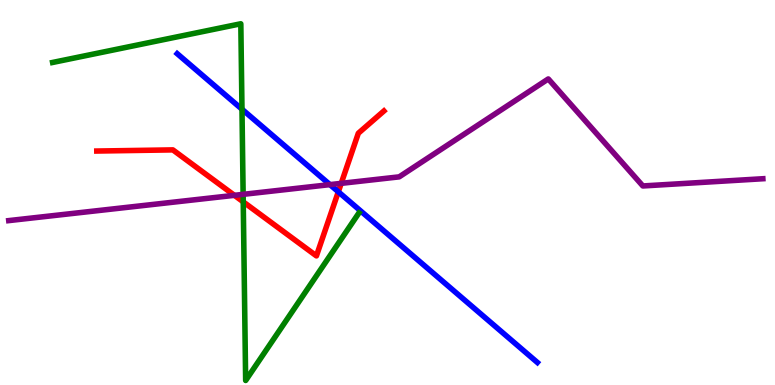[{'lines': ['blue', 'red'], 'intersections': [{'x': 4.37, 'y': 5.02}]}, {'lines': ['green', 'red'], 'intersections': [{'x': 3.14, 'y': 4.76}]}, {'lines': ['purple', 'red'], 'intersections': [{'x': 3.02, 'y': 4.93}, {'x': 4.4, 'y': 5.24}]}, {'lines': ['blue', 'green'], 'intersections': [{'x': 3.12, 'y': 7.16}]}, {'lines': ['blue', 'purple'], 'intersections': [{'x': 4.26, 'y': 5.2}]}, {'lines': ['green', 'purple'], 'intersections': [{'x': 3.14, 'y': 4.95}]}]